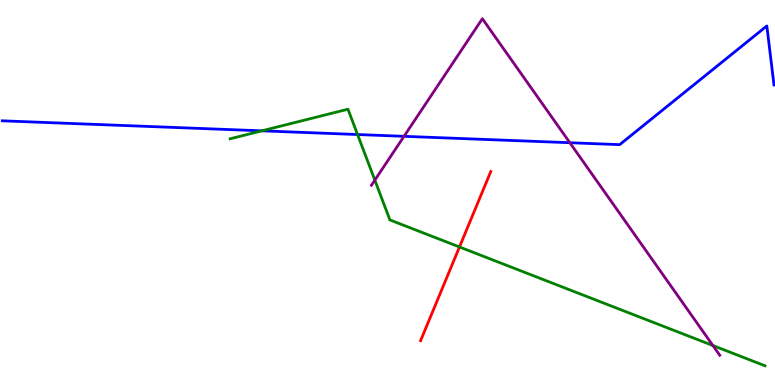[{'lines': ['blue', 'red'], 'intersections': []}, {'lines': ['green', 'red'], 'intersections': [{'x': 5.93, 'y': 3.58}]}, {'lines': ['purple', 'red'], 'intersections': []}, {'lines': ['blue', 'green'], 'intersections': [{'x': 3.38, 'y': 6.6}, {'x': 4.61, 'y': 6.51}]}, {'lines': ['blue', 'purple'], 'intersections': [{'x': 5.21, 'y': 6.46}, {'x': 7.35, 'y': 6.29}]}, {'lines': ['green', 'purple'], 'intersections': [{'x': 4.84, 'y': 5.32}, {'x': 9.2, 'y': 1.03}]}]